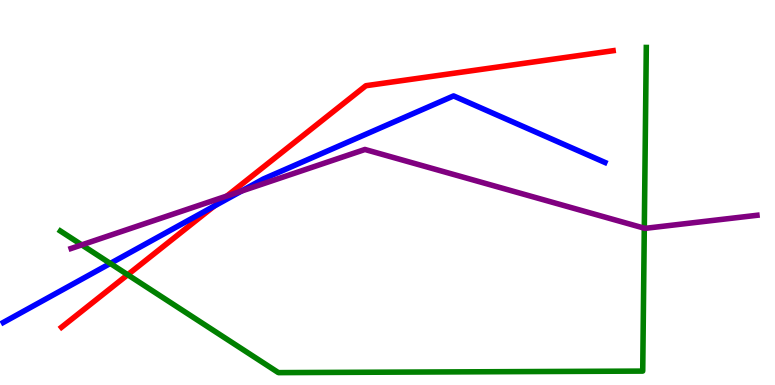[{'lines': ['blue', 'red'], 'intersections': [{'x': 2.76, 'y': 4.65}]}, {'lines': ['green', 'red'], 'intersections': [{'x': 1.65, 'y': 2.86}]}, {'lines': ['purple', 'red'], 'intersections': [{'x': 2.93, 'y': 4.91}]}, {'lines': ['blue', 'green'], 'intersections': [{'x': 1.42, 'y': 3.16}]}, {'lines': ['blue', 'purple'], 'intersections': [{'x': 3.12, 'y': 5.04}]}, {'lines': ['green', 'purple'], 'intersections': [{'x': 1.05, 'y': 3.64}, {'x': 8.31, 'y': 4.07}]}]